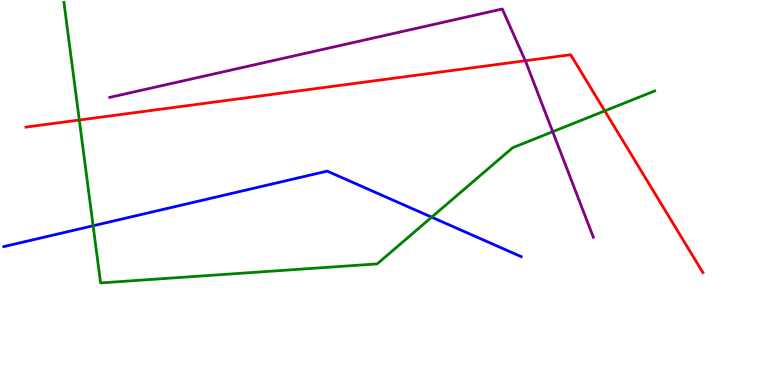[{'lines': ['blue', 'red'], 'intersections': []}, {'lines': ['green', 'red'], 'intersections': [{'x': 1.02, 'y': 6.88}, {'x': 7.8, 'y': 7.12}]}, {'lines': ['purple', 'red'], 'intersections': [{'x': 6.78, 'y': 8.42}]}, {'lines': ['blue', 'green'], 'intersections': [{'x': 1.2, 'y': 4.14}, {'x': 5.57, 'y': 4.36}]}, {'lines': ['blue', 'purple'], 'intersections': []}, {'lines': ['green', 'purple'], 'intersections': [{'x': 7.13, 'y': 6.58}]}]